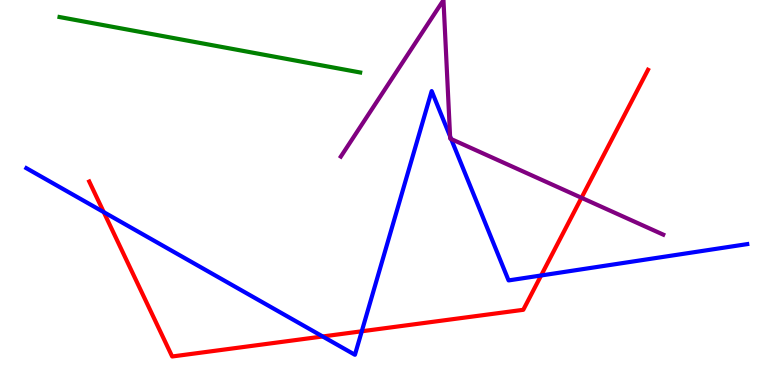[{'lines': ['blue', 'red'], 'intersections': [{'x': 1.34, 'y': 4.49}, {'x': 4.16, 'y': 1.26}, {'x': 4.67, 'y': 1.4}, {'x': 6.98, 'y': 2.84}]}, {'lines': ['green', 'red'], 'intersections': []}, {'lines': ['purple', 'red'], 'intersections': [{'x': 7.5, 'y': 4.86}]}, {'lines': ['blue', 'green'], 'intersections': []}, {'lines': ['blue', 'purple'], 'intersections': [{'x': 5.81, 'y': 6.46}, {'x': 5.82, 'y': 6.39}]}, {'lines': ['green', 'purple'], 'intersections': []}]